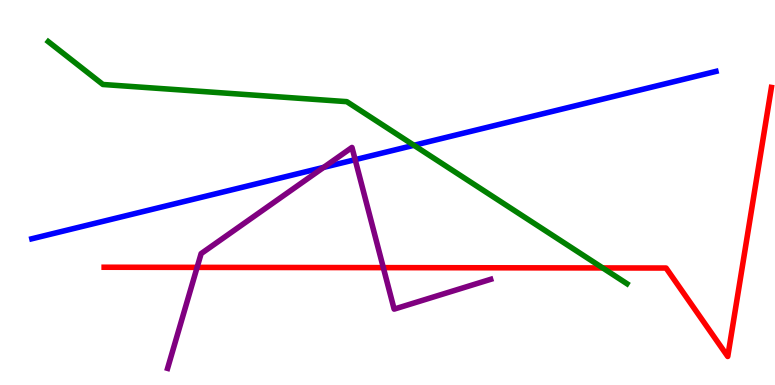[{'lines': ['blue', 'red'], 'intersections': []}, {'lines': ['green', 'red'], 'intersections': [{'x': 7.78, 'y': 3.04}]}, {'lines': ['purple', 'red'], 'intersections': [{'x': 2.54, 'y': 3.06}, {'x': 4.95, 'y': 3.05}]}, {'lines': ['blue', 'green'], 'intersections': [{'x': 5.34, 'y': 6.23}]}, {'lines': ['blue', 'purple'], 'intersections': [{'x': 4.18, 'y': 5.65}, {'x': 4.58, 'y': 5.85}]}, {'lines': ['green', 'purple'], 'intersections': []}]